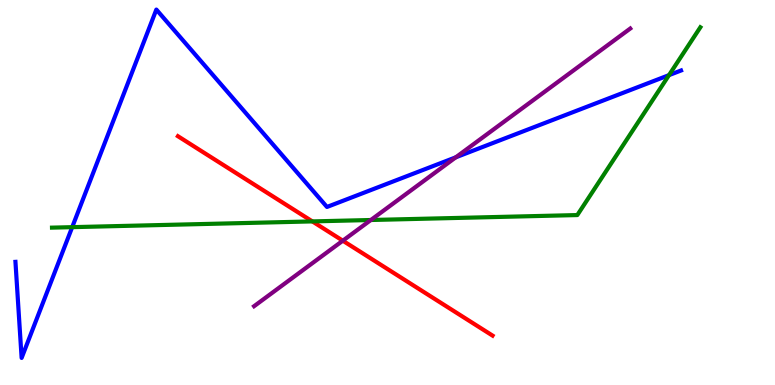[{'lines': ['blue', 'red'], 'intersections': []}, {'lines': ['green', 'red'], 'intersections': [{'x': 4.03, 'y': 4.25}]}, {'lines': ['purple', 'red'], 'intersections': [{'x': 4.42, 'y': 3.75}]}, {'lines': ['blue', 'green'], 'intersections': [{'x': 0.932, 'y': 4.1}, {'x': 8.63, 'y': 8.05}]}, {'lines': ['blue', 'purple'], 'intersections': [{'x': 5.88, 'y': 5.91}]}, {'lines': ['green', 'purple'], 'intersections': [{'x': 4.79, 'y': 4.29}]}]